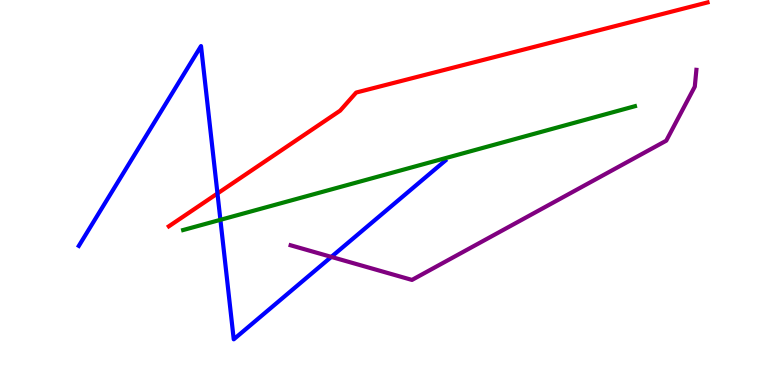[{'lines': ['blue', 'red'], 'intersections': [{'x': 2.81, 'y': 4.97}]}, {'lines': ['green', 'red'], 'intersections': []}, {'lines': ['purple', 'red'], 'intersections': []}, {'lines': ['blue', 'green'], 'intersections': [{'x': 2.84, 'y': 4.29}]}, {'lines': ['blue', 'purple'], 'intersections': [{'x': 4.27, 'y': 3.33}]}, {'lines': ['green', 'purple'], 'intersections': []}]